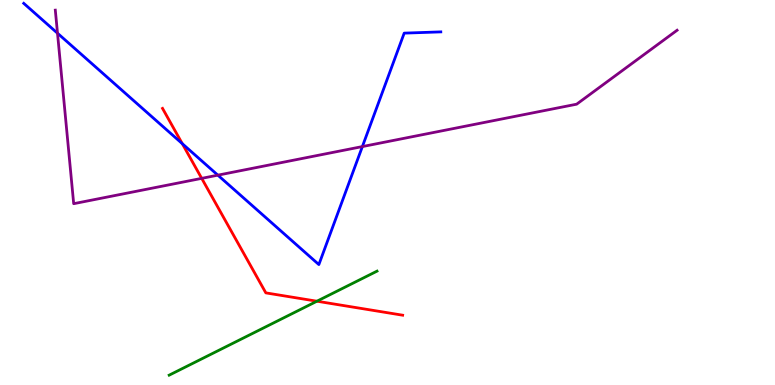[{'lines': ['blue', 'red'], 'intersections': [{'x': 2.35, 'y': 6.27}]}, {'lines': ['green', 'red'], 'intersections': [{'x': 4.09, 'y': 2.18}]}, {'lines': ['purple', 'red'], 'intersections': [{'x': 2.6, 'y': 5.37}]}, {'lines': ['blue', 'green'], 'intersections': []}, {'lines': ['blue', 'purple'], 'intersections': [{'x': 0.742, 'y': 9.14}, {'x': 2.81, 'y': 5.45}, {'x': 4.68, 'y': 6.19}]}, {'lines': ['green', 'purple'], 'intersections': []}]